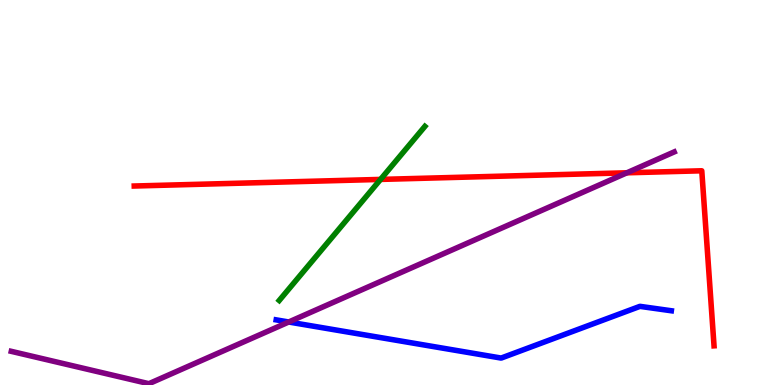[{'lines': ['blue', 'red'], 'intersections': []}, {'lines': ['green', 'red'], 'intersections': [{'x': 4.91, 'y': 5.34}]}, {'lines': ['purple', 'red'], 'intersections': [{'x': 8.09, 'y': 5.51}]}, {'lines': ['blue', 'green'], 'intersections': []}, {'lines': ['blue', 'purple'], 'intersections': [{'x': 3.73, 'y': 1.64}]}, {'lines': ['green', 'purple'], 'intersections': []}]